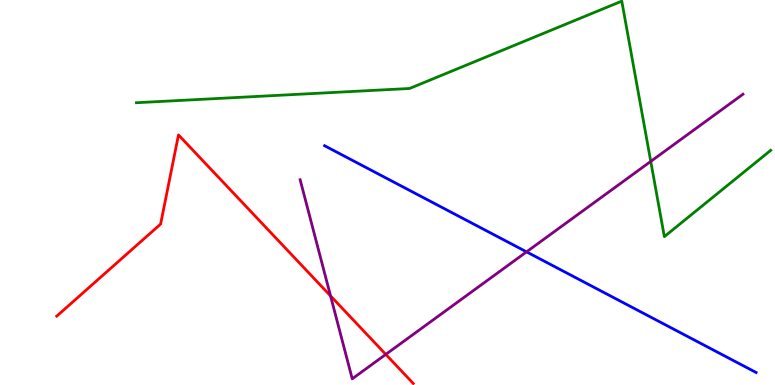[{'lines': ['blue', 'red'], 'intersections': []}, {'lines': ['green', 'red'], 'intersections': []}, {'lines': ['purple', 'red'], 'intersections': [{'x': 4.26, 'y': 2.31}, {'x': 4.98, 'y': 0.795}]}, {'lines': ['blue', 'green'], 'intersections': []}, {'lines': ['blue', 'purple'], 'intersections': [{'x': 6.79, 'y': 3.46}]}, {'lines': ['green', 'purple'], 'intersections': [{'x': 8.4, 'y': 5.81}]}]